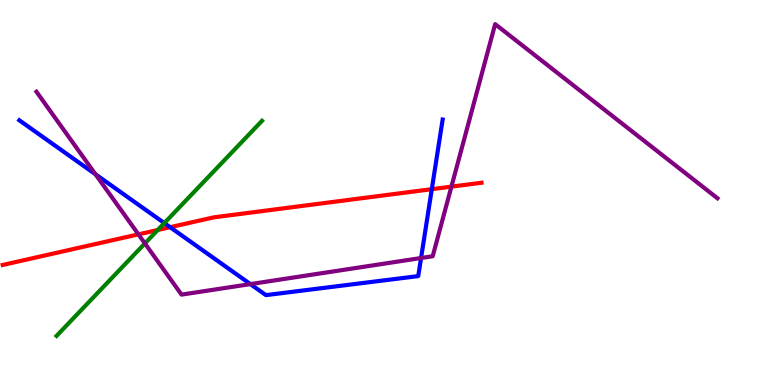[{'lines': ['blue', 'red'], 'intersections': [{'x': 2.2, 'y': 4.1}, {'x': 5.57, 'y': 5.09}]}, {'lines': ['green', 'red'], 'intersections': [{'x': 2.04, 'y': 4.03}]}, {'lines': ['purple', 'red'], 'intersections': [{'x': 1.79, 'y': 3.91}, {'x': 5.82, 'y': 5.15}]}, {'lines': ['blue', 'green'], 'intersections': [{'x': 2.12, 'y': 4.21}]}, {'lines': ['blue', 'purple'], 'intersections': [{'x': 1.23, 'y': 5.47}, {'x': 3.23, 'y': 2.62}, {'x': 5.43, 'y': 3.3}]}, {'lines': ['green', 'purple'], 'intersections': [{'x': 1.87, 'y': 3.68}]}]